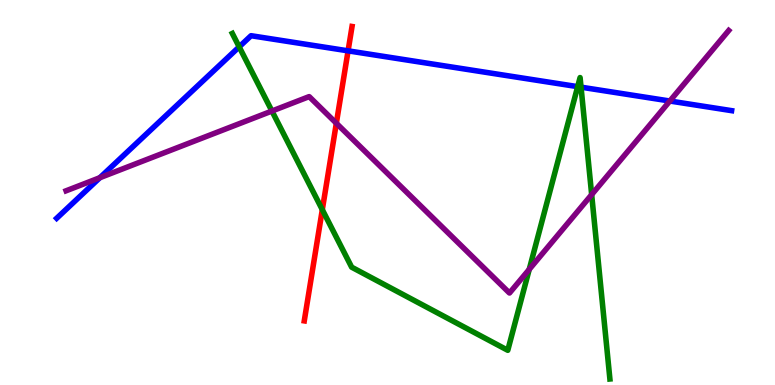[{'lines': ['blue', 'red'], 'intersections': [{'x': 4.49, 'y': 8.68}]}, {'lines': ['green', 'red'], 'intersections': [{'x': 4.16, 'y': 4.55}]}, {'lines': ['purple', 'red'], 'intersections': [{'x': 4.34, 'y': 6.8}]}, {'lines': ['blue', 'green'], 'intersections': [{'x': 3.09, 'y': 8.78}, {'x': 7.45, 'y': 7.75}, {'x': 7.5, 'y': 7.74}]}, {'lines': ['blue', 'purple'], 'intersections': [{'x': 1.29, 'y': 5.38}, {'x': 8.64, 'y': 7.38}]}, {'lines': ['green', 'purple'], 'intersections': [{'x': 3.51, 'y': 7.12}, {'x': 6.83, 'y': 3.0}, {'x': 7.63, 'y': 4.94}]}]